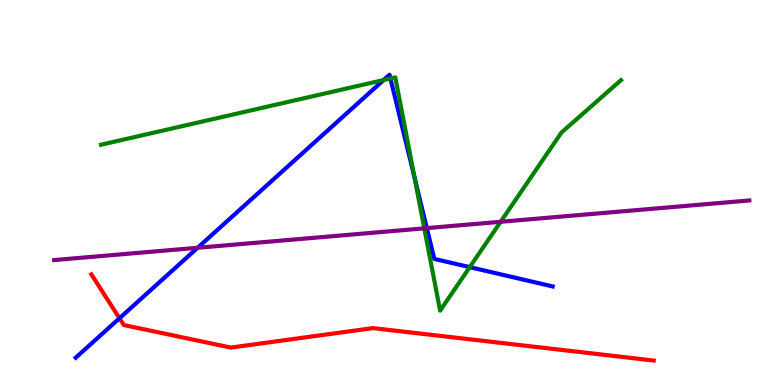[{'lines': ['blue', 'red'], 'intersections': [{'x': 1.54, 'y': 1.73}]}, {'lines': ['green', 'red'], 'intersections': []}, {'lines': ['purple', 'red'], 'intersections': []}, {'lines': ['blue', 'green'], 'intersections': [{'x': 4.95, 'y': 7.92}, {'x': 5.04, 'y': 7.96}, {'x': 5.35, 'y': 5.39}, {'x': 6.06, 'y': 3.06}]}, {'lines': ['blue', 'purple'], 'intersections': [{'x': 2.55, 'y': 3.56}, {'x': 5.51, 'y': 4.07}]}, {'lines': ['green', 'purple'], 'intersections': [{'x': 5.47, 'y': 4.07}, {'x': 6.46, 'y': 4.24}]}]